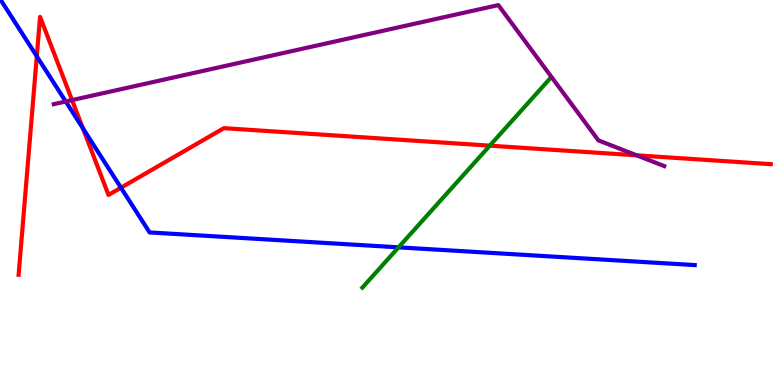[{'lines': ['blue', 'red'], 'intersections': [{'x': 0.475, 'y': 8.54}, {'x': 1.07, 'y': 6.67}, {'x': 1.56, 'y': 5.12}]}, {'lines': ['green', 'red'], 'intersections': [{'x': 6.32, 'y': 6.22}]}, {'lines': ['purple', 'red'], 'intersections': [{'x': 0.93, 'y': 7.4}, {'x': 8.22, 'y': 5.97}]}, {'lines': ['blue', 'green'], 'intersections': [{'x': 5.14, 'y': 3.58}]}, {'lines': ['blue', 'purple'], 'intersections': [{'x': 0.848, 'y': 7.36}]}, {'lines': ['green', 'purple'], 'intersections': []}]